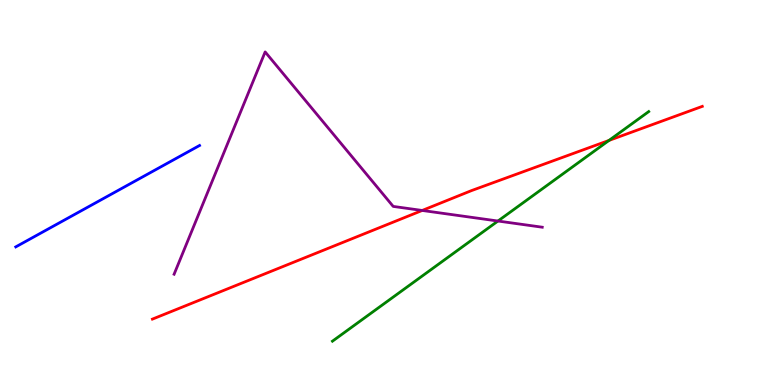[{'lines': ['blue', 'red'], 'intersections': []}, {'lines': ['green', 'red'], 'intersections': [{'x': 7.86, 'y': 6.35}]}, {'lines': ['purple', 'red'], 'intersections': [{'x': 5.45, 'y': 4.53}]}, {'lines': ['blue', 'green'], 'intersections': []}, {'lines': ['blue', 'purple'], 'intersections': []}, {'lines': ['green', 'purple'], 'intersections': [{'x': 6.43, 'y': 4.26}]}]